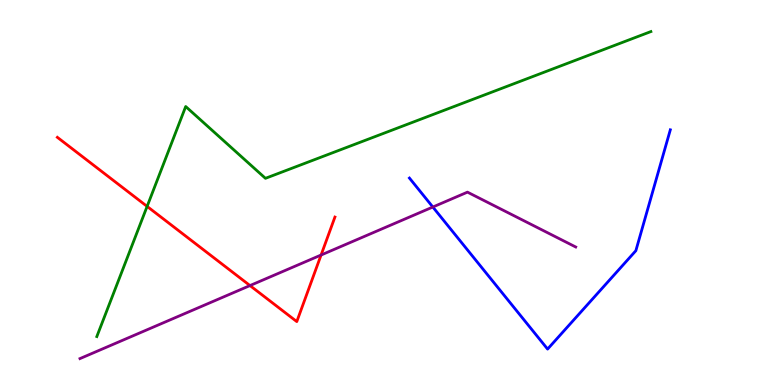[{'lines': ['blue', 'red'], 'intersections': []}, {'lines': ['green', 'red'], 'intersections': [{'x': 1.9, 'y': 4.64}]}, {'lines': ['purple', 'red'], 'intersections': [{'x': 3.23, 'y': 2.58}, {'x': 4.14, 'y': 3.38}]}, {'lines': ['blue', 'green'], 'intersections': []}, {'lines': ['blue', 'purple'], 'intersections': [{'x': 5.58, 'y': 4.62}]}, {'lines': ['green', 'purple'], 'intersections': []}]